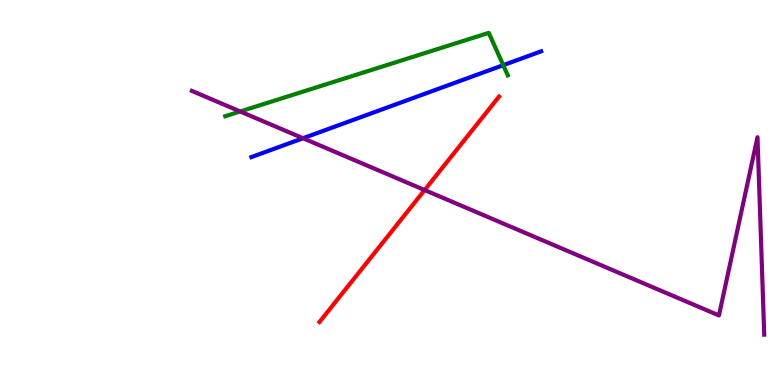[{'lines': ['blue', 'red'], 'intersections': []}, {'lines': ['green', 'red'], 'intersections': []}, {'lines': ['purple', 'red'], 'intersections': [{'x': 5.48, 'y': 5.06}]}, {'lines': ['blue', 'green'], 'intersections': [{'x': 6.49, 'y': 8.31}]}, {'lines': ['blue', 'purple'], 'intersections': [{'x': 3.91, 'y': 6.41}]}, {'lines': ['green', 'purple'], 'intersections': [{'x': 3.1, 'y': 7.1}]}]